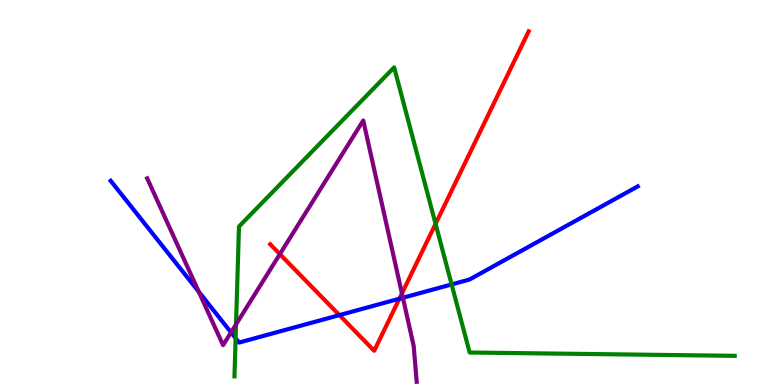[{'lines': ['blue', 'red'], 'intersections': [{'x': 4.38, 'y': 1.81}, {'x': 5.15, 'y': 2.24}]}, {'lines': ['green', 'red'], 'intersections': [{'x': 5.62, 'y': 4.19}]}, {'lines': ['purple', 'red'], 'intersections': [{'x': 3.61, 'y': 3.4}, {'x': 5.19, 'y': 2.38}]}, {'lines': ['blue', 'green'], 'intersections': [{'x': 3.04, 'y': 1.22}, {'x': 5.83, 'y': 2.61}]}, {'lines': ['blue', 'purple'], 'intersections': [{'x': 2.56, 'y': 2.42}, {'x': 2.98, 'y': 1.37}, {'x': 5.2, 'y': 2.27}]}, {'lines': ['green', 'purple'], 'intersections': [{'x': 3.05, 'y': 1.57}]}]